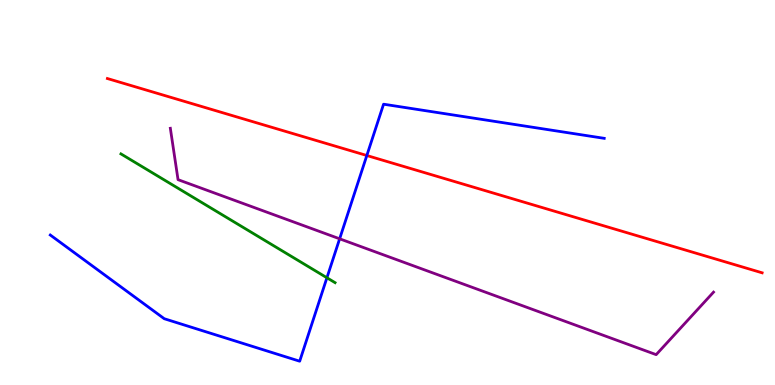[{'lines': ['blue', 'red'], 'intersections': [{'x': 4.73, 'y': 5.96}]}, {'lines': ['green', 'red'], 'intersections': []}, {'lines': ['purple', 'red'], 'intersections': []}, {'lines': ['blue', 'green'], 'intersections': [{'x': 4.22, 'y': 2.79}]}, {'lines': ['blue', 'purple'], 'intersections': [{'x': 4.38, 'y': 3.8}]}, {'lines': ['green', 'purple'], 'intersections': []}]